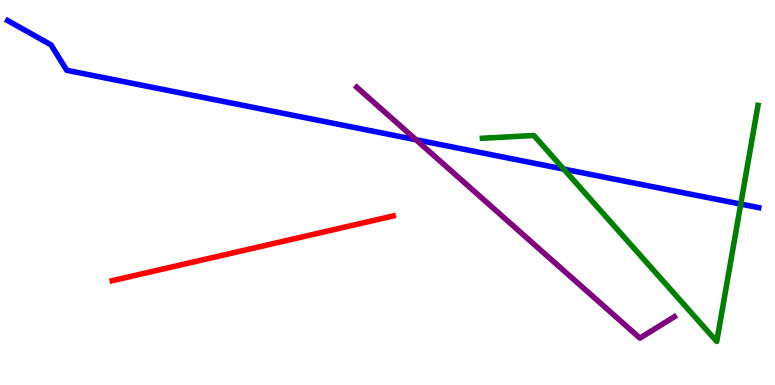[{'lines': ['blue', 'red'], 'intersections': []}, {'lines': ['green', 'red'], 'intersections': []}, {'lines': ['purple', 'red'], 'intersections': []}, {'lines': ['blue', 'green'], 'intersections': [{'x': 7.27, 'y': 5.61}, {'x': 9.56, 'y': 4.7}]}, {'lines': ['blue', 'purple'], 'intersections': [{'x': 5.37, 'y': 6.37}]}, {'lines': ['green', 'purple'], 'intersections': []}]